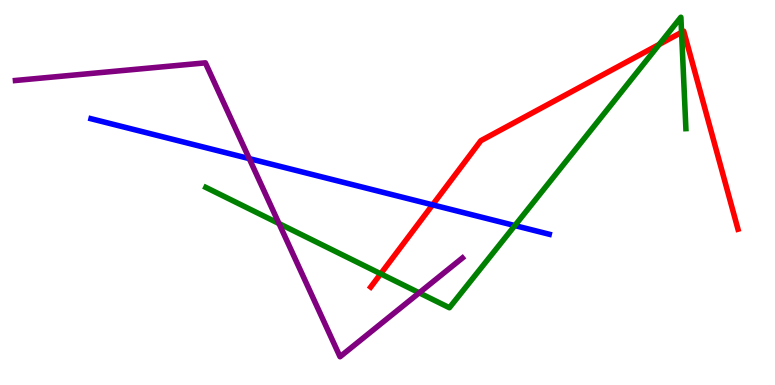[{'lines': ['blue', 'red'], 'intersections': [{'x': 5.58, 'y': 4.68}]}, {'lines': ['green', 'red'], 'intersections': [{'x': 4.91, 'y': 2.89}, {'x': 8.51, 'y': 8.85}, {'x': 8.79, 'y': 9.16}]}, {'lines': ['purple', 'red'], 'intersections': []}, {'lines': ['blue', 'green'], 'intersections': [{'x': 6.64, 'y': 4.14}]}, {'lines': ['blue', 'purple'], 'intersections': [{'x': 3.22, 'y': 5.88}]}, {'lines': ['green', 'purple'], 'intersections': [{'x': 3.6, 'y': 4.19}, {'x': 5.41, 'y': 2.39}]}]